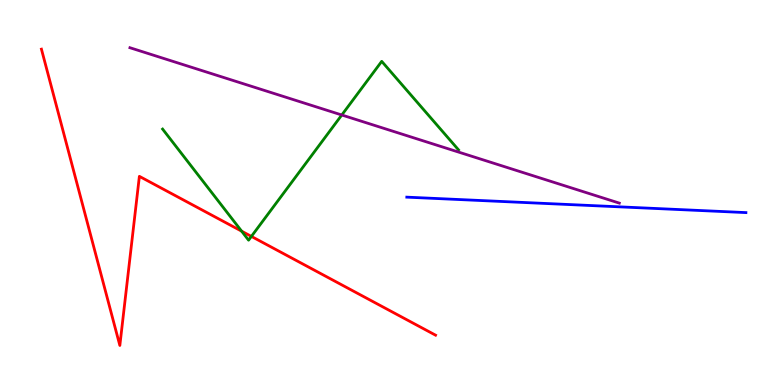[{'lines': ['blue', 'red'], 'intersections': []}, {'lines': ['green', 'red'], 'intersections': [{'x': 3.12, 'y': 4.0}, {'x': 3.24, 'y': 3.86}]}, {'lines': ['purple', 'red'], 'intersections': []}, {'lines': ['blue', 'green'], 'intersections': []}, {'lines': ['blue', 'purple'], 'intersections': []}, {'lines': ['green', 'purple'], 'intersections': [{'x': 4.41, 'y': 7.01}]}]